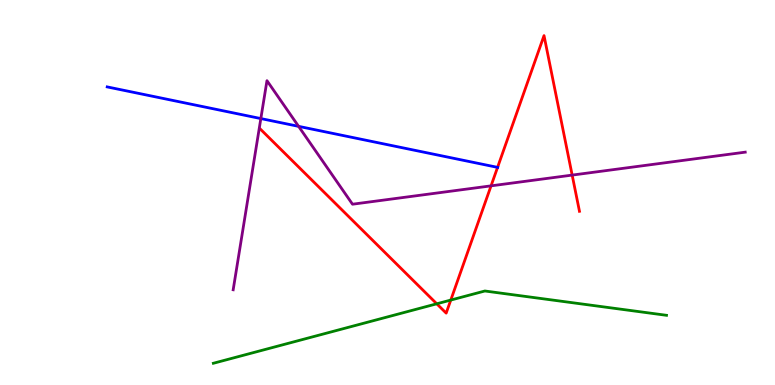[{'lines': ['blue', 'red'], 'intersections': [{'x': 6.42, 'y': 5.65}]}, {'lines': ['green', 'red'], 'intersections': [{'x': 5.64, 'y': 2.11}, {'x': 5.82, 'y': 2.21}]}, {'lines': ['purple', 'red'], 'intersections': [{'x': 6.34, 'y': 5.17}, {'x': 7.38, 'y': 5.45}]}, {'lines': ['blue', 'green'], 'intersections': []}, {'lines': ['blue', 'purple'], 'intersections': [{'x': 3.37, 'y': 6.92}, {'x': 3.85, 'y': 6.72}]}, {'lines': ['green', 'purple'], 'intersections': []}]